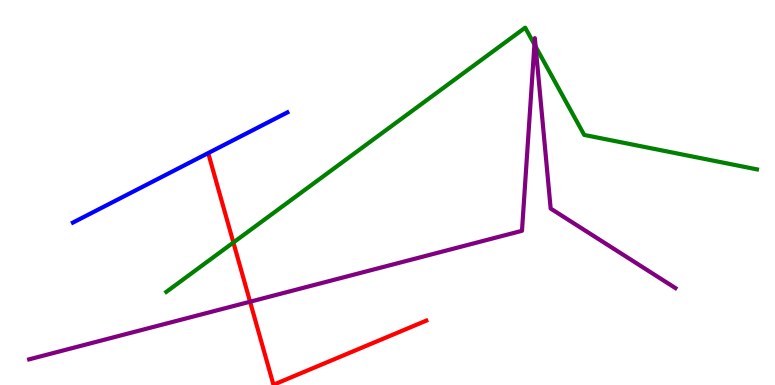[{'lines': ['blue', 'red'], 'intersections': []}, {'lines': ['green', 'red'], 'intersections': [{'x': 3.01, 'y': 3.7}]}, {'lines': ['purple', 'red'], 'intersections': [{'x': 3.23, 'y': 2.16}]}, {'lines': ['blue', 'green'], 'intersections': []}, {'lines': ['blue', 'purple'], 'intersections': []}, {'lines': ['green', 'purple'], 'intersections': [{'x': 6.9, 'y': 8.85}, {'x': 6.91, 'y': 8.79}]}]